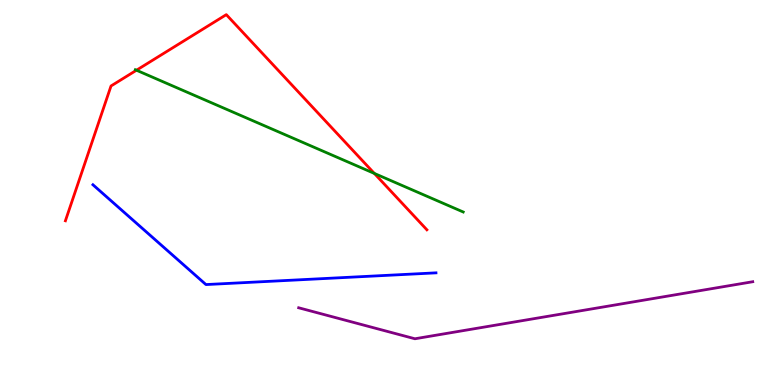[{'lines': ['blue', 'red'], 'intersections': []}, {'lines': ['green', 'red'], 'intersections': [{'x': 1.76, 'y': 8.18}, {'x': 4.83, 'y': 5.5}]}, {'lines': ['purple', 'red'], 'intersections': []}, {'lines': ['blue', 'green'], 'intersections': []}, {'lines': ['blue', 'purple'], 'intersections': []}, {'lines': ['green', 'purple'], 'intersections': []}]